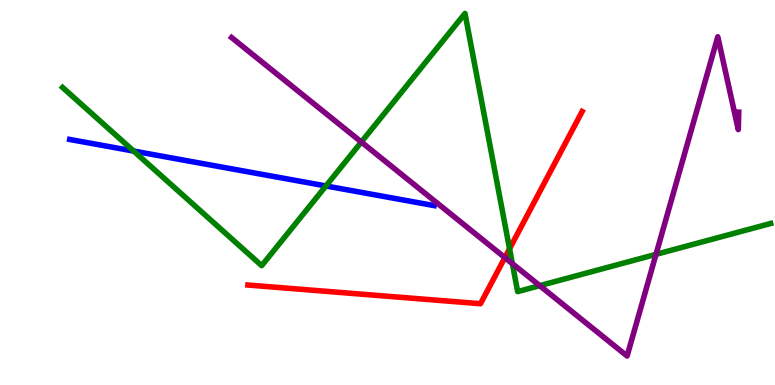[{'lines': ['blue', 'red'], 'intersections': []}, {'lines': ['green', 'red'], 'intersections': [{'x': 6.57, 'y': 3.54}]}, {'lines': ['purple', 'red'], 'intersections': [{'x': 6.51, 'y': 3.31}]}, {'lines': ['blue', 'green'], 'intersections': [{'x': 1.72, 'y': 6.08}, {'x': 4.21, 'y': 5.17}]}, {'lines': ['blue', 'purple'], 'intersections': []}, {'lines': ['green', 'purple'], 'intersections': [{'x': 4.66, 'y': 6.31}, {'x': 6.61, 'y': 3.15}, {'x': 6.96, 'y': 2.58}, {'x': 8.46, 'y': 3.39}]}]